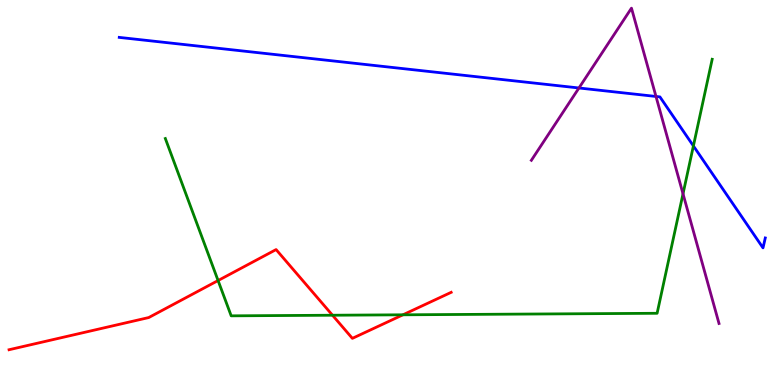[{'lines': ['blue', 'red'], 'intersections': []}, {'lines': ['green', 'red'], 'intersections': [{'x': 2.81, 'y': 2.71}, {'x': 4.29, 'y': 1.81}, {'x': 5.2, 'y': 1.82}]}, {'lines': ['purple', 'red'], 'intersections': []}, {'lines': ['blue', 'green'], 'intersections': [{'x': 8.95, 'y': 6.21}]}, {'lines': ['blue', 'purple'], 'intersections': [{'x': 7.47, 'y': 7.71}, {'x': 8.46, 'y': 7.49}]}, {'lines': ['green', 'purple'], 'intersections': [{'x': 8.81, 'y': 4.97}]}]